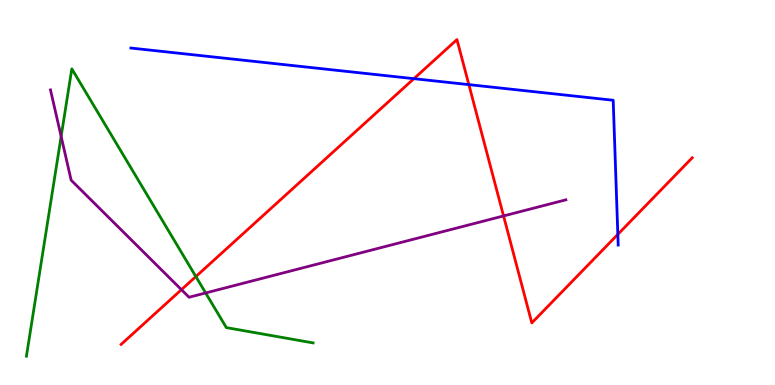[{'lines': ['blue', 'red'], 'intersections': [{'x': 5.34, 'y': 7.96}, {'x': 6.05, 'y': 7.8}, {'x': 7.97, 'y': 3.91}]}, {'lines': ['green', 'red'], 'intersections': [{'x': 2.53, 'y': 2.82}]}, {'lines': ['purple', 'red'], 'intersections': [{'x': 2.34, 'y': 2.48}, {'x': 6.5, 'y': 4.39}]}, {'lines': ['blue', 'green'], 'intersections': []}, {'lines': ['blue', 'purple'], 'intersections': []}, {'lines': ['green', 'purple'], 'intersections': [{'x': 0.789, 'y': 6.46}, {'x': 2.65, 'y': 2.39}]}]